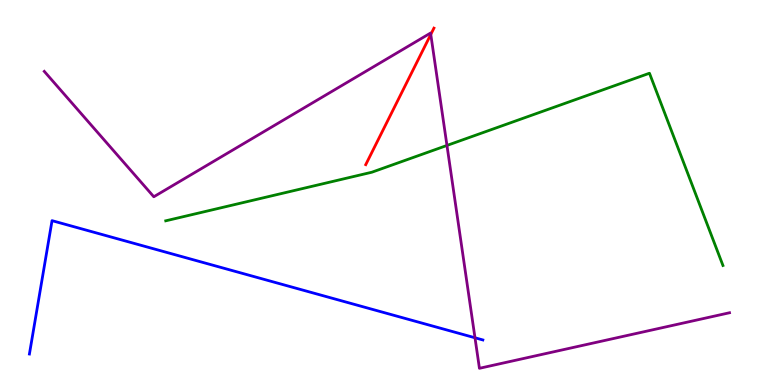[{'lines': ['blue', 'red'], 'intersections': []}, {'lines': ['green', 'red'], 'intersections': []}, {'lines': ['purple', 'red'], 'intersections': [{'x': 5.56, 'y': 9.11}]}, {'lines': ['blue', 'green'], 'intersections': []}, {'lines': ['blue', 'purple'], 'intersections': [{'x': 6.13, 'y': 1.23}]}, {'lines': ['green', 'purple'], 'intersections': [{'x': 5.77, 'y': 6.22}]}]